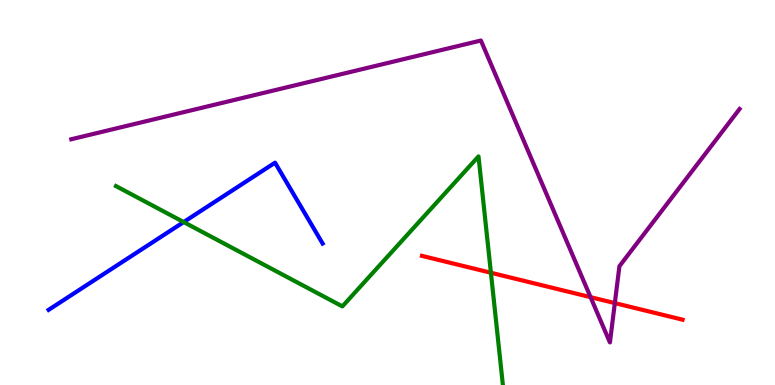[{'lines': ['blue', 'red'], 'intersections': []}, {'lines': ['green', 'red'], 'intersections': [{'x': 6.33, 'y': 2.92}]}, {'lines': ['purple', 'red'], 'intersections': [{'x': 7.62, 'y': 2.28}, {'x': 7.93, 'y': 2.13}]}, {'lines': ['blue', 'green'], 'intersections': [{'x': 2.37, 'y': 4.23}]}, {'lines': ['blue', 'purple'], 'intersections': []}, {'lines': ['green', 'purple'], 'intersections': []}]